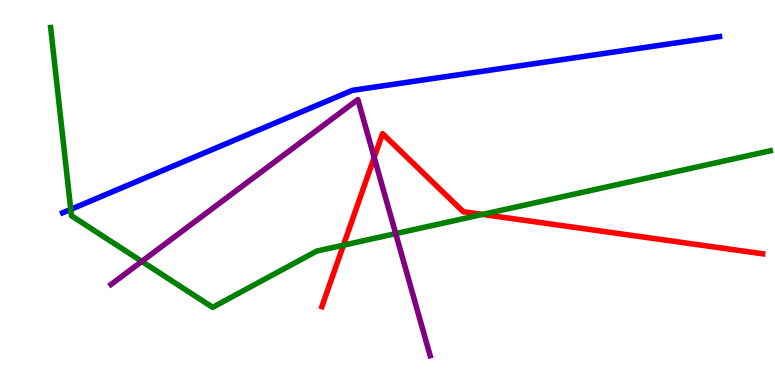[{'lines': ['blue', 'red'], 'intersections': []}, {'lines': ['green', 'red'], 'intersections': [{'x': 4.43, 'y': 3.63}, {'x': 6.23, 'y': 4.43}]}, {'lines': ['purple', 'red'], 'intersections': [{'x': 4.83, 'y': 5.91}]}, {'lines': ['blue', 'green'], 'intersections': [{'x': 0.913, 'y': 4.56}]}, {'lines': ['blue', 'purple'], 'intersections': []}, {'lines': ['green', 'purple'], 'intersections': [{'x': 1.83, 'y': 3.21}, {'x': 5.11, 'y': 3.93}]}]